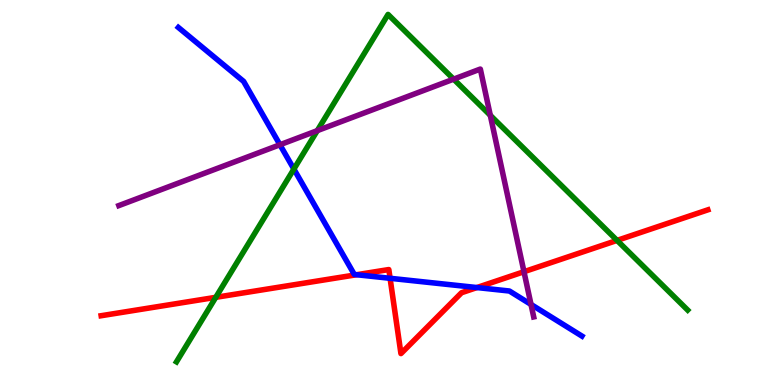[{'lines': ['blue', 'red'], 'intersections': [{'x': 4.6, 'y': 2.86}, {'x': 5.03, 'y': 2.77}, {'x': 6.15, 'y': 2.53}]}, {'lines': ['green', 'red'], 'intersections': [{'x': 2.78, 'y': 2.28}, {'x': 7.96, 'y': 3.76}]}, {'lines': ['purple', 'red'], 'intersections': [{'x': 6.76, 'y': 2.94}]}, {'lines': ['blue', 'green'], 'intersections': [{'x': 3.79, 'y': 5.61}]}, {'lines': ['blue', 'purple'], 'intersections': [{'x': 3.61, 'y': 6.24}, {'x': 6.85, 'y': 2.09}]}, {'lines': ['green', 'purple'], 'intersections': [{'x': 4.09, 'y': 6.61}, {'x': 5.85, 'y': 7.94}, {'x': 6.33, 'y': 7.0}]}]